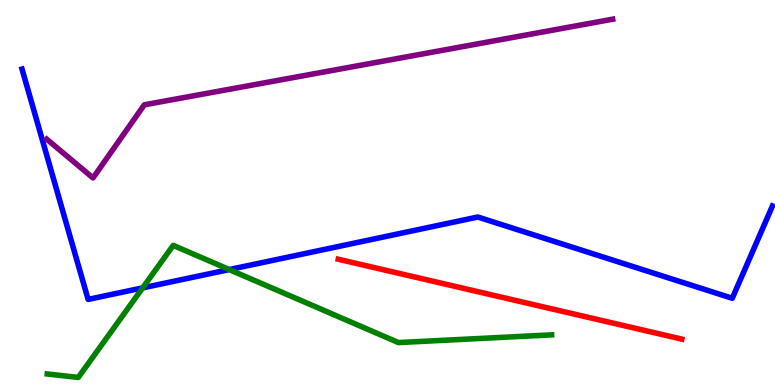[{'lines': ['blue', 'red'], 'intersections': []}, {'lines': ['green', 'red'], 'intersections': []}, {'lines': ['purple', 'red'], 'intersections': []}, {'lines': ['blue', 'green'], 'intersections': [{'x': 1.84, 'y': 2.52}, {'x': 2.96, 'y': 3.0}]}, {'lines': ['blue', 'purple'], 'intersections': []}, {'lines': ['green', 'purple'], 'intersections': []}]